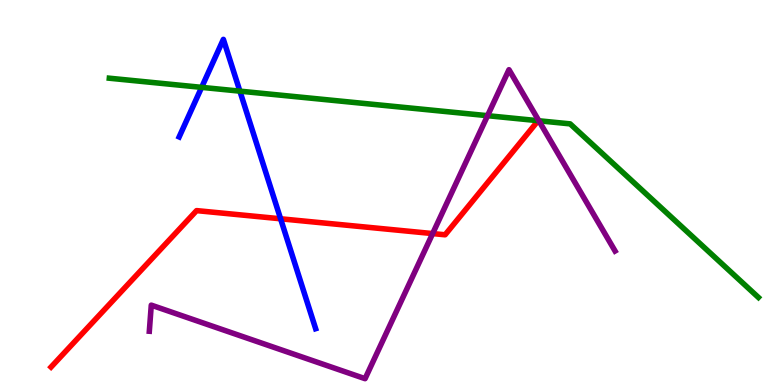[{'lines': ['blue', 'red'], 'intersections': [{'x': 3.62, 'y': 4.32}]}, {'lines': ['green', 'red'], 'intersections': []}, {'lines': ['purple', 'red'], 'intersections': [{'x': 5.58, 'y': 3.93}]}, {'lines': ['blue', 'green'], 'intersections': [{'x': 2.6, 'y': 7.73}, {'x': 3.1, 'y': 7.63}]}, {'lines': ['blue', 'purple'], 'intersections': []}, {'lines': ['green', 'purple'], 'intersections': [{'x': 6.29, 'y': 7.0}, {'x': 6.95, 'y': 6.86}]}]